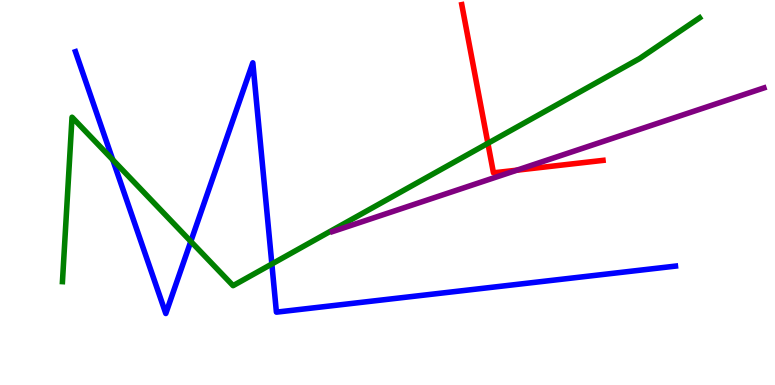[{'lines': ['blue', 'red'], 'intersections': []}, {'lines': ['green', 'red'], 'intersections': [{'x': 6.3, 'y': 6.28}]}, {'lines': ['purple', 'red'], 'intersections': [{'x': 6.67, 'y': 5.58}]}, {'lines': ['blue', 'green'], 'intersections': [{'x': 1.46, 'y': 5.85}, {'x': 2.46, 'y': 3.73}, {'x': 3.51, 'y': 3.14}]}, {'lines': ['blue', 'purple'], 'intersections': []}, {'lines': ['green', 'purple'], 'intersections': []}]